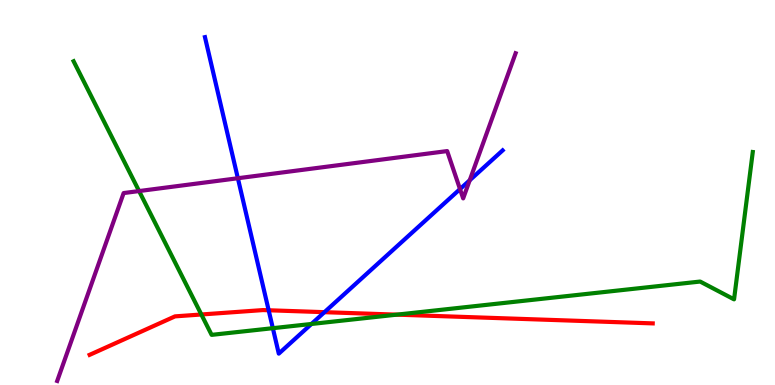[{'lines': ['blue', 'red'], 'intersections': [{'x': 3.47, 'y': 1.94}, {'x': 4.19, 'y': 1.89}]}, {'lines': ['green', 'red'], 'intersections': [{'x': 2.6, 'y': 1.83}, {'x': 5.12, 'y': 1.83}]}, {'lines': ['purple', 'red'], 'intersections': []}, {'lines': ['blue', 'green'], 'intersections': [{'x': 3.52, 'y': 1.48}, {'x': 4.02, 'y': 1.59}]}, {'lines': ['blue', 'purple'], 'intersections': [{'x': 3.07, 'y': 5.37}, {'x': 5.94, 'y': 5.09}, {'x': 6.06, 'y': 5.32}]}, {'lines': ['green', 'purple'], 'intersections': [{'x': 1.79, 'y': 5.04}]}]